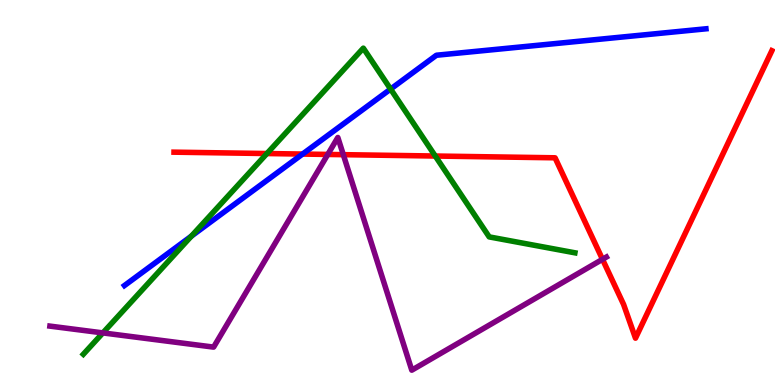[{'lines': ['blue', 'red'], 'intersections': [{'x': 3.9, 'y': 6.0}]}, {'lines': ['green', 'red'], 'intersections': [{'x': 3.44, 'y': 6.01}, {'x': 5.62, 'y': 5.95}]}, {'lines': ['purple', 'red'], 'intersections': [{'x': 4.23, 'y': 5.99}, {'x': 4.43, 'y': 5.98}, {'x': 7.77, 'y': 3.26}]}, {'lines': ['blue', 'green'], 'intersections': [{'x': 2.47, 'y': 3.87}, {'x': 5.04, 'y': 7.69}]}, {'lines': ['blue', 'purple'], 'intersections': []}, {'lines': ['green', 'purple'], 'intersections': [{'x': 1.33, 'y': 1.35}]}]